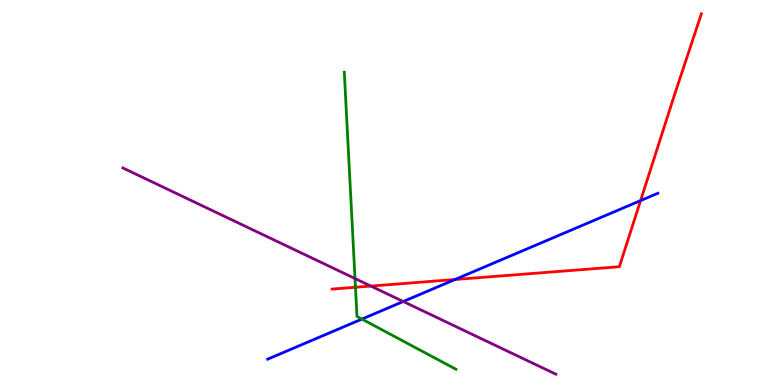[{'lines': ['blue', 'red'], 'intersections': [{'x': 5.87, 'y': 2.74}, {'x': 8.27, 'y': 4.79}]}, {'lines': ['green', 'red'], 'intersections': [{'x': 4.59, 'y': 2.54}]}, {'lines': ['purple', 'red'], 'intersections': [{'x': 4.79, 'y': 2.57}]}, {'lines': ['blue', 'green'], 'intersections': [{'x': 4.67, 'y': 1.71}]}, {'lines': ['blue', 'purple'], 'intersections': [{'x': 5.2, 'y': 2.17}]}, {'lines': ['green', 'purple'], 'intersections': [{'x': 4.58, 'y': 2.77}]}]